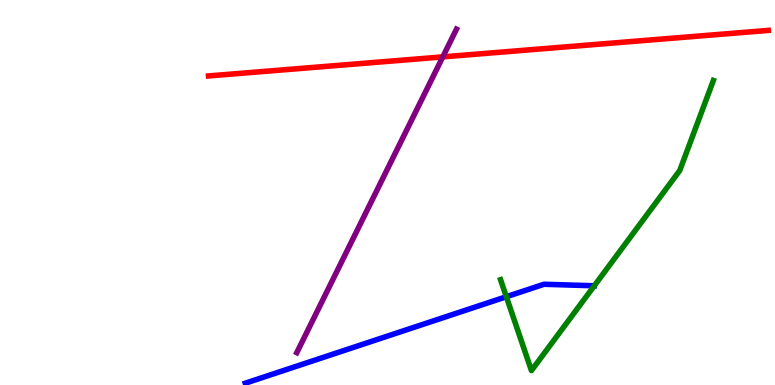[{'lines': ['blue', 'red'], 'intersections': []}, {'lines': ['green', 'red'], 'intersections': []}, {'lines': ['purple', 'red'], 'intersections': [{'x': 5.71, 'y': 8.52}]}, {'lines': ['blue', 'green'], 'intersections': [{'x': 6.53, 'y': 2.29}, {'x': 7.67, 'y': 2.58}]}, {'lines': ['blue', 'purple'], 'intersections': []}, {'lines': ['green', 'purple'], 'intersections': []}]